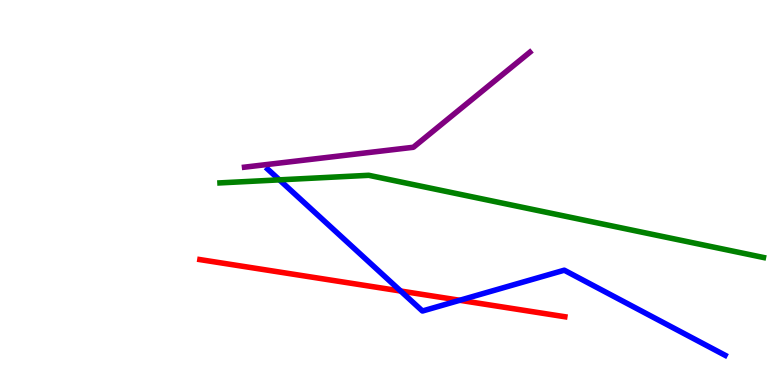[{'lines': ['blue', 'red'], 'intersections': [{'x': 5.17, 'y': 2.44}, {'x': 5.93, 'y': 2.2}]}, {'lines': ['green', 'red'], 'intersections': []}, {'lines': ['purple', 'red'], 'intersections': []}, {'lines': ['blue', 'green'], 'intersections': [{'x': 3.6, 'y': 5.33}]}, {'lines': ['blue', 'purple'], 'intersections': []}, {'lines': ['green', 'purple'], 'intersections': []}]